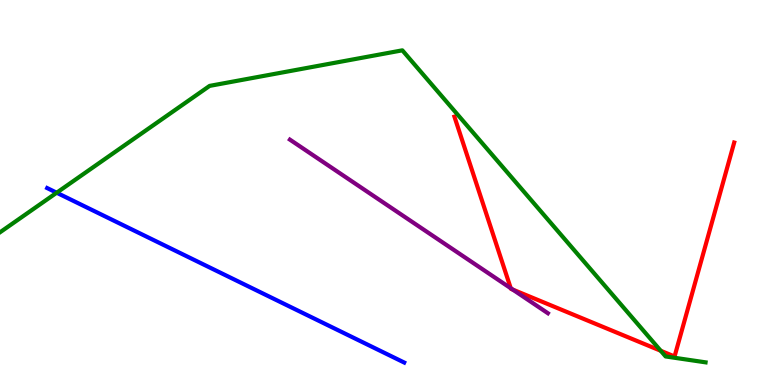[{'lines': ['blue', 'red'], 'intersections': []}, {'lines': ['green', 'red'], 'intersections': [{'x': 8.53, 'y': 0.889}]}, {'lines': ['purple', 'red'], 'intersections': [{'x': 6.59, 'y': 2.51}, {'x': 6.62, 'y': 2.48}]}, {'lines': ['blue', 'green'], 'intersections': [{'x': 0.731, 'y': 4.99}]}, {'lines': ['blue', 'purple'], 'intersections': []}, {'lines': ['green', 'purple'], 'intersections': []}]